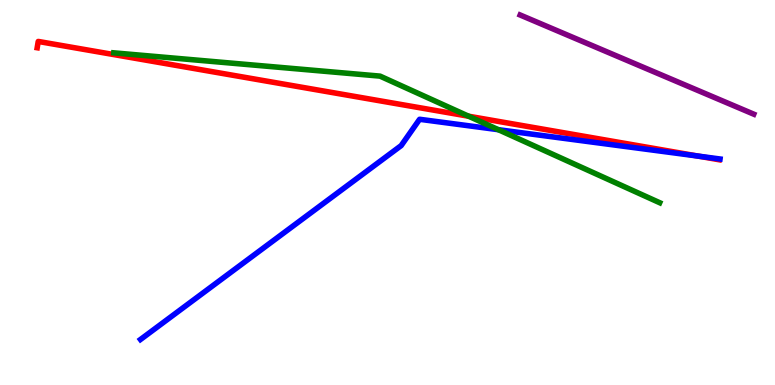[{'lines': ['blue', 'red'], 'intersections': [{'x': 9.01, 'y': 5.95}]}, {'lines': ['green', 'red'], 'intersections': [{'x': 6.05, 'y': 6.98}]}, {'lines': ['purple', 'red'], 'intersections': []}, {'lines': ['blue', 'green'], 'intersections': [{'x': 6.43, 'y': 6.63}]}, {'lines': ['blue', 'purple'], 'intersections': []}, {'lines': ['green', 'purple'], 'intersections': []}]